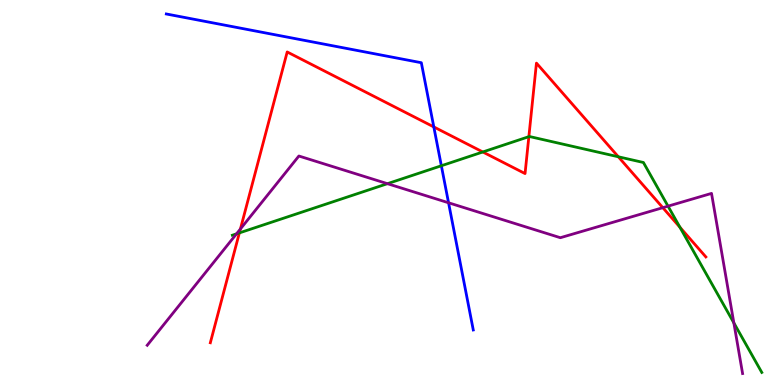[{'lines': ['blue', 'red'], 'intersections': [{'x': 5.6, 'y': 6.7}]}, {'lines': ['green', 'red'], 'intersections': [{'x': 3.09, 'y': 3.95}, {'x': 6.23, 'y': 6.05}, {'x': 6.82, 'y': 6.45}, {'x': 7.98, 'y': 5.93}, {'x': 8.77, 'y': 4.1}]}, {'lines': ['purple', 'red'], 'intersections': [{'x': 3.1, 'y': 4.05}, {'x': 8.55, 'y': 4.61}]}, {'lines': ['blue', 'green'], 'intersections': [{'x': 5.69, 'y': 5.69}]}, {'lines': ['blue', 'purple'], 'intersections': [{'x': 5.79, 'y': 4.73}]}, {'lines': ['green', 'purple'], 'intersections': [{'x': 3.05, 'y': 3.93}, {'x': 5.0, 'y': 5.23}, {'x': 8.62, 'y': 4.65}, {'x': 9.47, 'y': 1.61}]}]